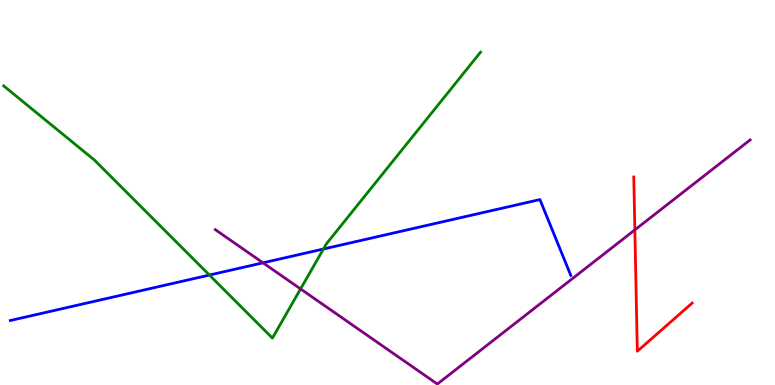[{'lines': ['blue', 'red'], 'intersections': []}, {'lines': ['green', 'red'], 'intersections': []}, {'lines': ['purple', 'red'], 'intersections': [{'x': 8.19, 'y': 4.03}]}, {'lines': ['blue', 'green'], 'intersections': [{'x': 2.7, 'y': 2.86}, {'x': 4.17, 'y': 3.53}]}, {'lines': ['blue', 'purple'], 'intersections': [{'x': 3.39, 'y': 3.17}]}, {'lines': ['green', 'purple'], 'intersections': [{'x': 3.88, 'y': 2.5}]}]